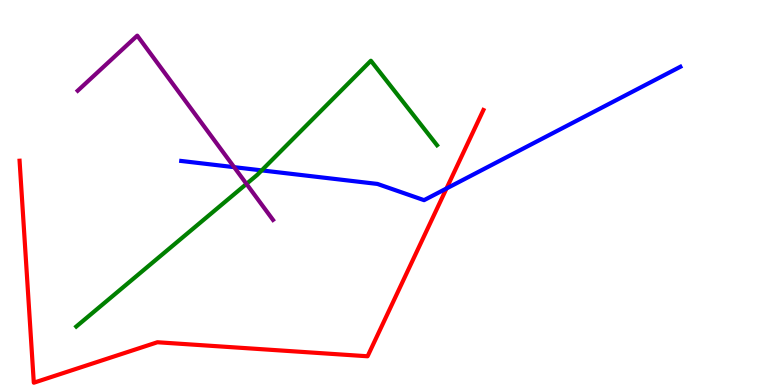[{'lines': ['blue', 'red'], 'intersections': [{'x': 5.76, 'y': 5.1}]}, {'lines': ['green', 'red'], 'intersections': []}, {'lines': ['purple', 'red'], 'intersections': []}, {'lines': ['blue', 'green'], 'intersections': [{'x': 3.38, 'y': 5.57}]}, {'lines': ['blue', 'purple'], 'intersections': [{'x': 3.02, 'y': 5.66}]}, {'lines': ['green', 'purple'], 'intersections': [{'x': 3.18, 'y': 5.22}]}]